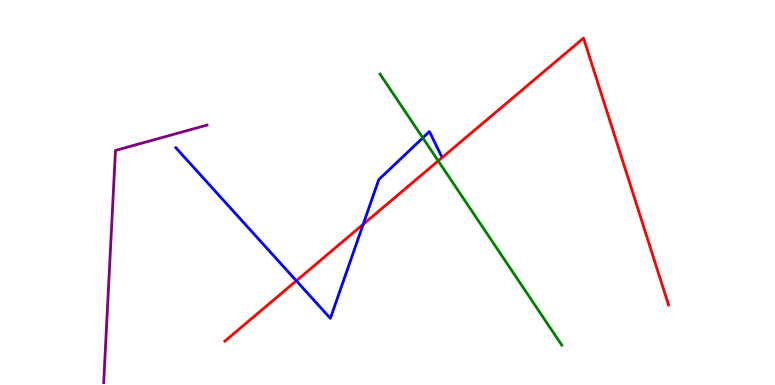[{'lines': ['blue', 'red'], 'intersections': [{'x': 3.82, 'y': 2.71}, {'x': 4.69, 'y': 4.17}]}, {'lines': ['green', 'red'], 'intersections': [{'x': 5.65, 'y': 5.82}]}, {'lines': ['purple', 'red'], 'intersections': []}, {'lines': ['blue', 'green'], 'intersections': [{'x': 5.46, 'y': 6.42}]}, {'lines': ['blue', 'purple'], 'intersections': []}, {'lines': ['green', 'purple'], 'intersections': []}]